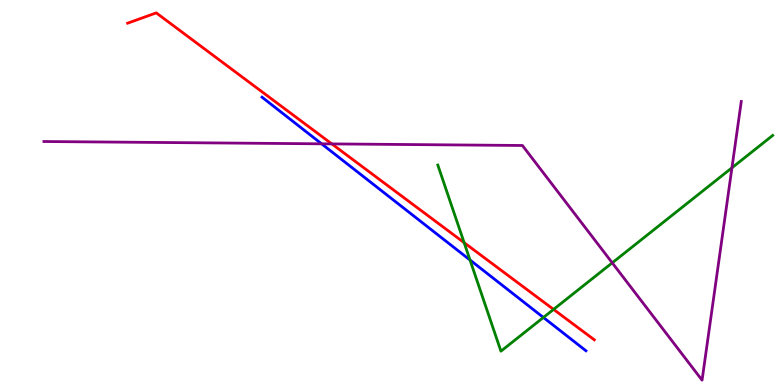[{'lines': ['blue', 'red'], 'intersections': []}, {'lines': ['green', 'red'], 'intersections': [{'x': 5.99, 'y': 3.7}, {'x': 7.14, 'y': 1.96}]}, {'lines': ['purple', 'red'], 'intersections': [{'x': 4.28, 'y': 6.26}]}, {'lines': ['blue', 'green'], 'intersections': [{'x': 6.06, 'y': 3.25}, {'x': 7.01, 'y': 1.75}]}, {'lines': ['blue', 'purple'], 'intersections': [{'x': 4.15, 'y': 6.26}]}, {'lines': ['green', 'purple'], 'intersections': [{'x': 7.9, 'y': 3.17}, {'x': 9.44, 'y': 5.64}]}]